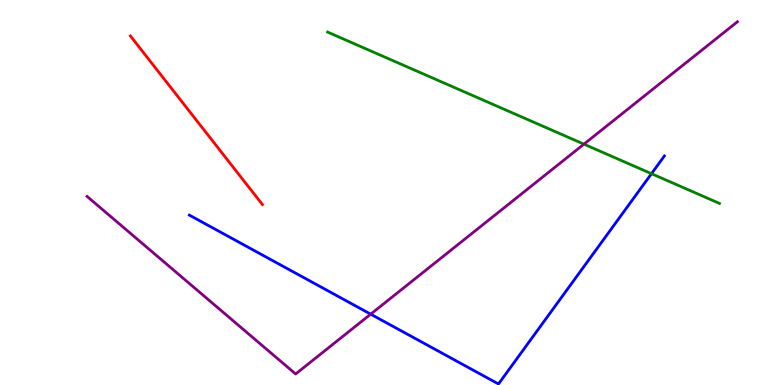[{'lines': ['blue', 'red'], 'intersections': []}, {'lines': ['green', 'red'], 'intersections': []}, {'lines': ['purple', 'red'], 'intersections': []}, {'lines': ['blue', 'green'], 'intersections': [{'x': 8.41, 'y': 5.49}]}, {'lines': ['blue', 'purple'], 'intersections': [{'x': 4.78, 'y': 1.84}]}, {'lines': ['green', 'purple'], 'intersections': [{'x': 7.53, 'y': 6.26}]}]